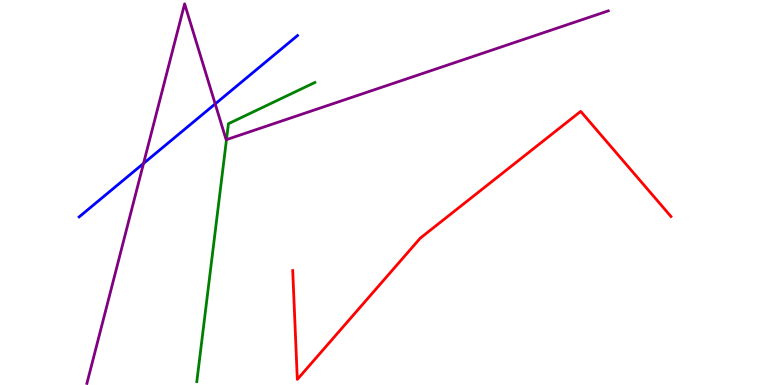[{'lines': ['blue', 'red'], 'intersections': []}, {'lines': ['green', 'red'], 'intersections': []}, {'lines': ['purple', 'red'], 'intersections': []}, {'lines': ['blue', 'green'], 'intersections': []}, {'lines': ['blue', 'purple'], 'intersections': [{'x': 1.85, 'y': 5.76}, {'x': 2.78, 'y': 7.3}]}, {'lines': ['green', 'purple'], 'intersections': [{'x': 2.92, 'y': 6.37}]}]